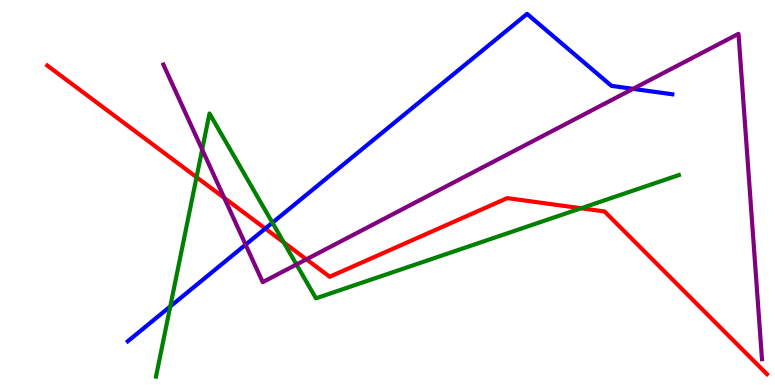[{'lines': ['blue', 'red'], 'intersections': [{'x': 3.42, 'y': 4.06}]}, {'lines': ['green', 'red'], 'intersections': [{'x': 2.54, 'y': 5.4}, {'x': 3.66, 'y': 3.7}, {'x': 7.5, 'y': 4.59}]}, {'lines': ['purple', 'red'], 'intersections': [{'x': 2.89, 'y': 4.86}, {'x': 3.95, 'y': 3.26}]}, {'lines': ['blue', 'green'], 'intersections': [{'x': 2.2, 'y': 2.04}, {'x': 3.51, 'y': 4.22}]}, {'lines': ['blue', 'purple'], 'intersections': [{'x': 3.17, 'y': 3.64}, {'x': 8.17, 'y': 7.69}]}, {'lines': ['green', 'purple'], 'intersections': [{'x': 2.61, 'y': 6.12}, {'x': 3.83, 'y': 3.13}]}]